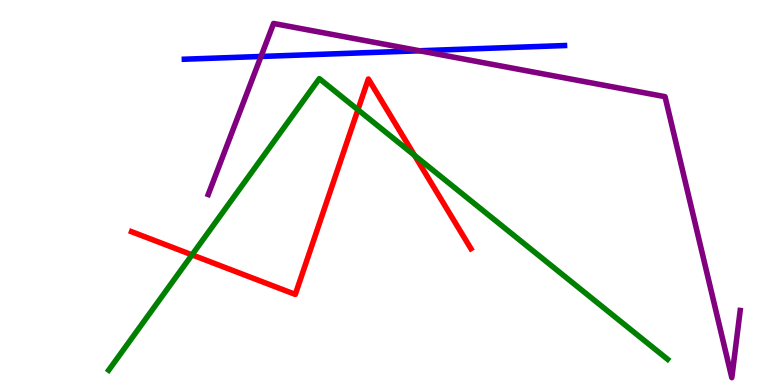[{'lines': ['blue', 'red'], 'intersections': []}, {'lines': ['green', 'red'], 'intersections': [{'x': 2.48, 'y': 3.38}, {'x': 4.62, 'y': 7.15}, {'x': 5.35, 'y': 5.96}]}, {'lines': ['purple', 'red'], 'intersections': []}, {'lines': ['blue', 'green'], 'intersections': []}, {'lines': ['blue', 'purple'], 'intersections': [{'x': 3.37, 'y': 8.53}, {'x': 5.41, 'y': 8.68}]}, {'lines': ['green', 'purple'], 'intersections': []}]